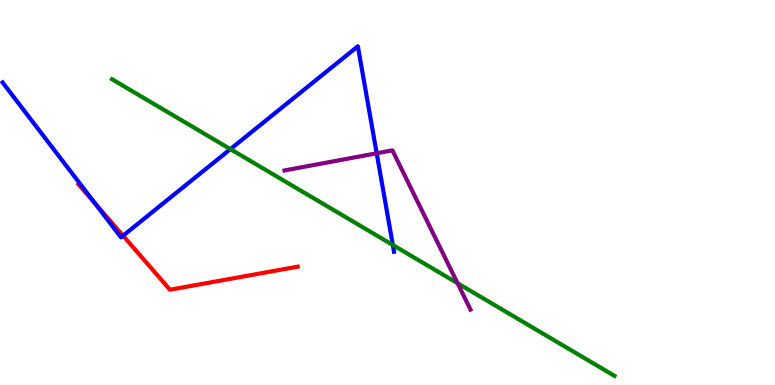[{'lines': ['blue', 'red'], 'intersections': [{'x': 1.23, 'y': 4.71}, {'x': 1.59, 'y': 3.88}]}, {'lines': ['green', 'red'], 'intersections': []}, {'lines': ['purple', 'red'], 'intersections': []}, {'lines': ['blue', 'green'], 'intersections': [{'x': 2.97, 'y': 6.13}, {'x': 5.07, 'y': 3.64}]}, {'lines': ['blue', 'purple'], 'intersections': [{'x': 4.86, 'y': 6.02}]}, {'lines': ['green', 'purple'], 'intersections': [{'x': 5.9, 'y': 2.64}]}]